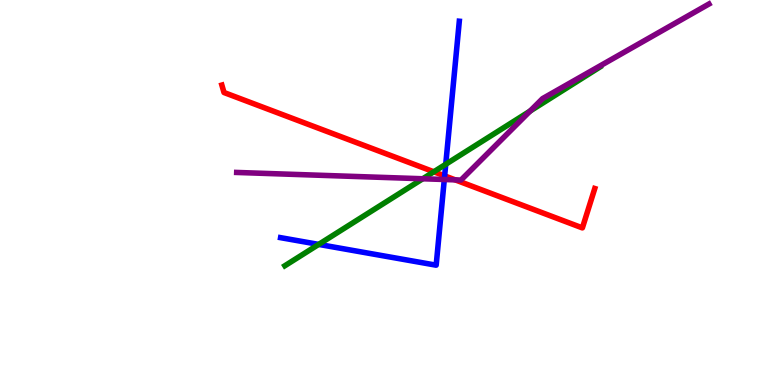[{'lines': ['blue', 'red'], 'intersections': [{'x': 5.74, 'y': 5.43}]}, {'lines': ['green', 'red'], 'intersections': [{'x': 5.6, 'y': 5.54}]}, {'lines': ['purple', 'red'], 'intersections': [{'x': 5.87, 'y': 5.33}]}, {'lines': ['blue', 'green'], 'intersections': [{'x': 4.11, 'y': 3.65}, {'x': 5.75, 'y': 5.73}]}, {'lines': ['blue', 'purple'], 'intersections': [{'x': 5.73, 'y': 5.34}]}, {'lines': ['green', 'purple'], 'intersections': [{'x': 5.45, 'y': 5.36}, {'x': 6.84, 'y': 7.12}]}]